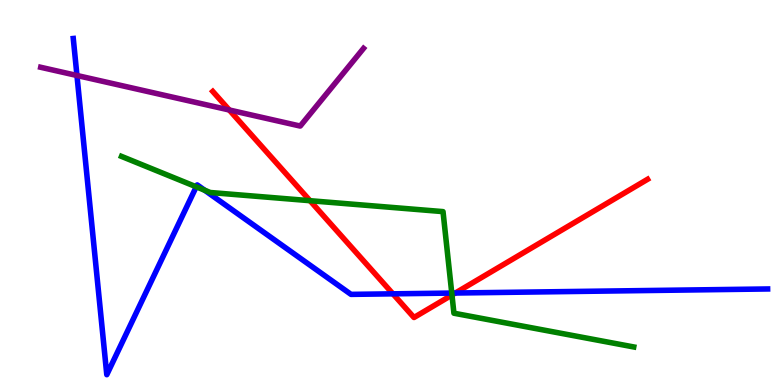[{'lines': ['blue', 'red'], 'intersections': [{'x': 5.07, 'y': 2.37}, {'x': 5.88, 'y': 2.39}]}, {'lines': ['green', 'red'], 'intersections': [{'x': 4.0, 'y': 4.79}, {'x': 5.83, 'y': 2.34}]}, {'lines': ['purple', 'red'], 'intersections': [{'x': 2.96, 'y': 7.14}]}, {'lines': ['blue', 'green'], 'intersections': [{'x': 2.53, 'y': 5.15}, {'x': 2.64, 'y': 5.06}, {'x': 5.83, 'y': 2.39}]}, {'lines': ['blue', 'purple'], 'intersections': [{'x': 0.993, 'y': 8.04}]}, {'lines': ['green', 'purple'], 'intersections': []}]